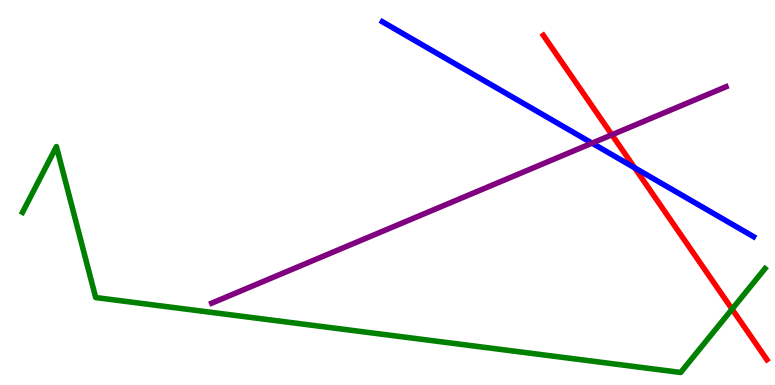[{'lines': ['blue', 'red'], 'intersections': [{'x': 8.19, 'y': 5.64}]}, {'lines': ['green', 'red'], 'intersections': [{'x': 9.45, 'y': 1.97}]}, {'lines': ['purple', 'red'], 'intersections': [{'x': 7.9, 'y': 6.5}]}, {'lines': ['blue', 'green'], 'intersections': []}, {'lines': ['blue', 'purple'], 'intersections': [{'x': 7.64, 'y': 6.28}]}, {'lines': ['green', 'purple'], 'intersections': []}]